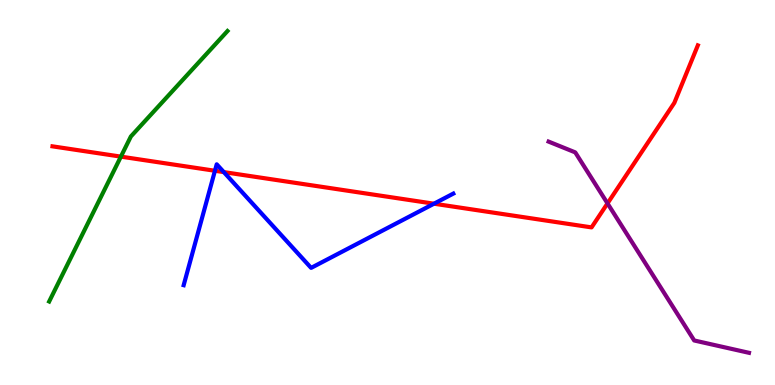[{'lines': ['blue', 'red'], 'intersections': [{'x': 2.77, 'y': 5.56}, {'x': 2.89, 'y': 5.53}, {'x': 5.6, 'y': 4.71}]}, {'lines': ['green', 'red'], 'intersections': [{'x': 1.56, 'y': 5.93}]}, {'lines': ['purple', 'red'], 'intersections': [{'x': 7.84, 'y': 4.72}]}, {'lines': ['blue', 'green'], 'intersections': []}, {'lines': ['blue', 'purple'], 'intersections': []}, {'lines': ['green', 'purple'], 'intersections': []}]